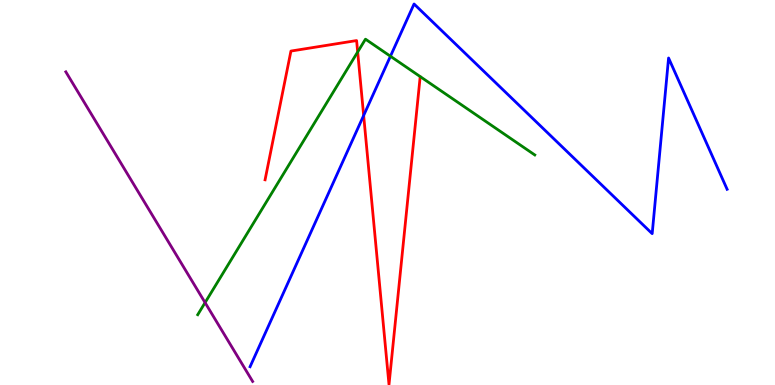[{'lines': ['blue', 'red'], 'intersections': [{'x': 4.69, 'y': 7.0}]}, {'lines': ['green', 'red'], 'intersections': [{'x': 4.62, 'y': 8.65}]}, {'lines': ['purple', 'red'], 'intersections': []}, {'lines': ['blue', 'green'], 'intersections': [{'x': 5.04, 'y': 8.54}]}, {'lines': ['blue', 'purple'], 'intersections': []}, {'lines': ['green', 'purple'], 'intersections': [{'x': 2.65, 'y': 2.14}]}]